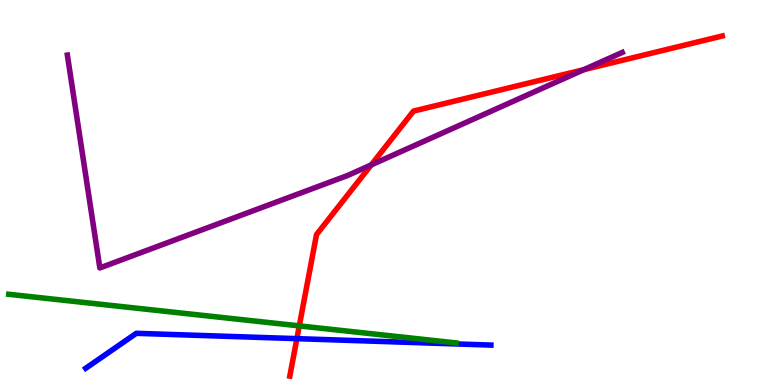[{'lines': ['blue', 'red'], 'intersections': [{'x': 3.83, 'y': 1.2}]}, {'lines': ['green', 'red'], 'intersections': [{'x': 3.86, 'y': 1.54}]}, {'lines': ['purple', 'red'], 'intersections': [{'x': 4.79, 'y': 5.72}, {'x': 7.53, 'y': 8.19}]}, {'lines': ['blue', 'green'], 'intersections': []}, {'lines': ['blue', 'purple'], 'intersections': []}, {'lines': ['green', 'purple'], 'intersections': []}]